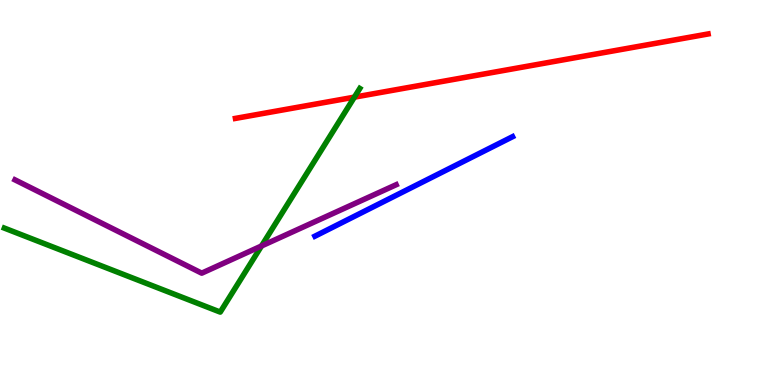[{'lines': ['blue', 'red'], 'intersections': []}, {'lines': ['green', 'red'], 'intersections': [{'x': 4.57, 'y': 7.48}]}, {'lines': ['purple', 'red'], 'intersections': []}, {'lines': ['blue', 'green'], 'intersections': []}, {'lines': ['blue', 'purple'], 'intersections': []}, {'lines': ['green', 'purple'], 'intersections': [{'x': 3.37, 'y': 3.61}]}]